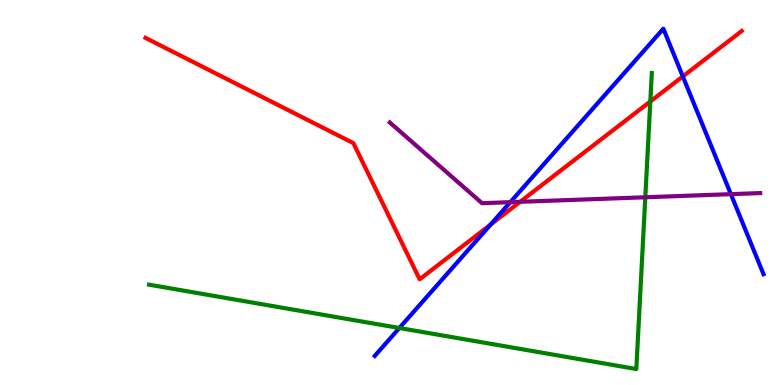[{'lines': ['blue', 'red'], 'intersections': [{'x': 6.33, 'y': 4.17}, {'x': 8.81, 'y': 8.01}]}, {'lines': ['green', 'red'], 'intersections': [{'x': 8.39, 'y': 7.36}]}, {'lines': ['purple', 'red'], 'intersections': [{'x': 6.71, 'y': 4.76}]}, {'lines': ['blue', 'green'], 'intersections': [{'x': 5.15, 'y': 1.48}]}, {'lines': ['blue', 'purple'], 'intersections': [{'x': 6.59, 'y': 4.75}, {'x': 9.43, 'y': 4.96}]}, {'lines': ['green', 'purple'], 'intersections': [{'x': 8.33, 'y': 4.88}]}]